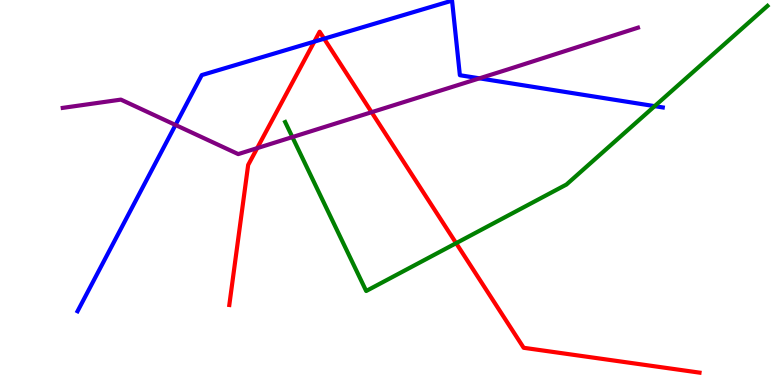[{'lines': ['blue', 'red'], 'intersections': [{'x': 4.06, 'y': 8.92}, {'x': 4.18, 'y': 8.99}]}, {'lines': ['green', 'red'], 'intersections': [{'x': 5.89, 'y': 3.68}]}, {'lines': ['purple', 'red'], 'intersections': [{'x': 3.32, 'y': 6.15}, {'x': 4.79, 'y': 7.09}]}, {'lines': ['blue', 'green'], 'intersections': [{'x': 8.45, 'y': 7.24}]}, {'lines': ['blue', 'purple'], 'intersections': [{'x': 2.26, 'y': 6.75}, {'x': 6.19, 'y': 7.97}]}, {'lines': ['green', 'purple'], 'intersections': [{'x': 3.77, 'y': 6.44}]}]